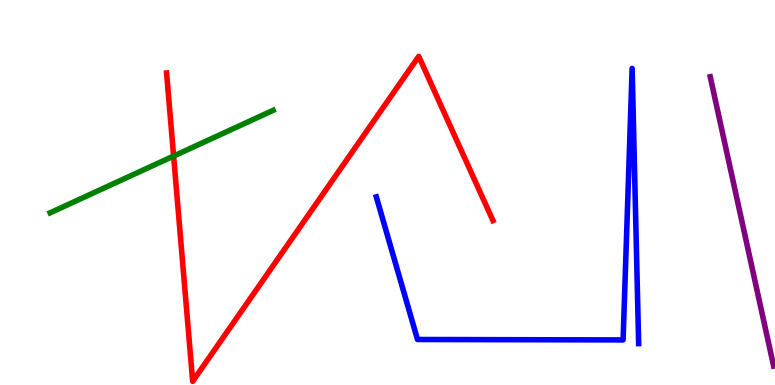[{'lines': ['blue', 'red'], 'intersections': []}, {'lines': ['green', 'red'], 'intersections': [{'x': 2.24, 'y': 5.95}]}, {'lines': ['purple', 'red'], 'intersections': []}, {'lines': ['blue', 'green'], 'intersections': []}, {'lines': ['blue', 'purple'], 'intersections': []}, {'lines': ['green', 'purple'], 'intersections': []}]